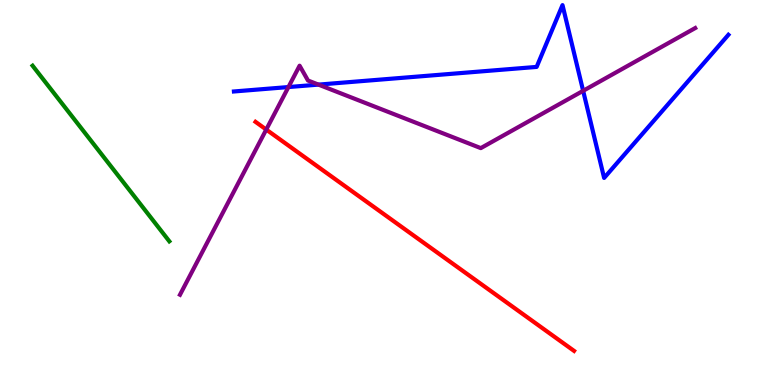[{'lines': ['blue', 'red'], 'intersections': []}, {'lines': ['green', 'red'], 'intersections': []}, {'lines': ['purple', 'red'], 'intersections': [{'x': 3.44, 'y': 6.63}]}, {'lines': ['blue', 'green'], 'intersections': []}, {'lines': ['blue', 'purple'], 'intersections': [{'x': 3.72, 'y': 7.74}, {'x': 4.11, 'y': 7.8}, {'x': 7.52, 'y': 7.64}]}, {'lines': ['green', 'purple'], 'intersections': []}]